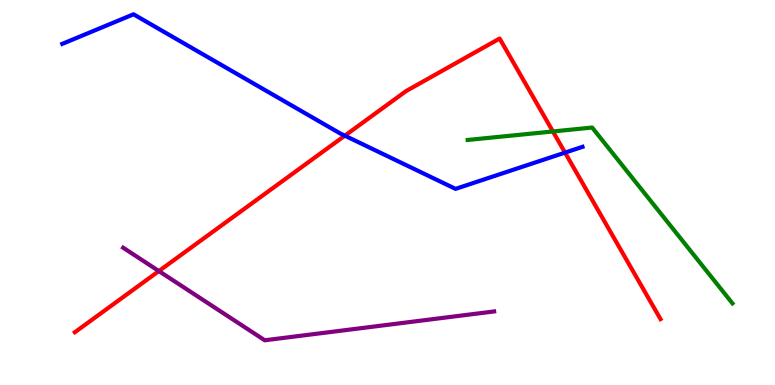[{'lines': ['blue', 'red'], 'intersections': [{'x': 4.45, 'y': 6.48}, {'x': 7.29, 'y': 6.04}]}, {'lines': ['green', 'red'], 'intersections': [{'x': 7.13, 'y': 6.59}]}, {'lines': ['purple', 'red'], 'intersections': [{'x': 2.05, 'y': 2.96}]}, {'lines': ['blue', 'green'], 'intersections': []}, {'lines': ['blue', 'purple'], 'intersections': []}, {'lines': ['green', 'purple'], 'intersections': []}]